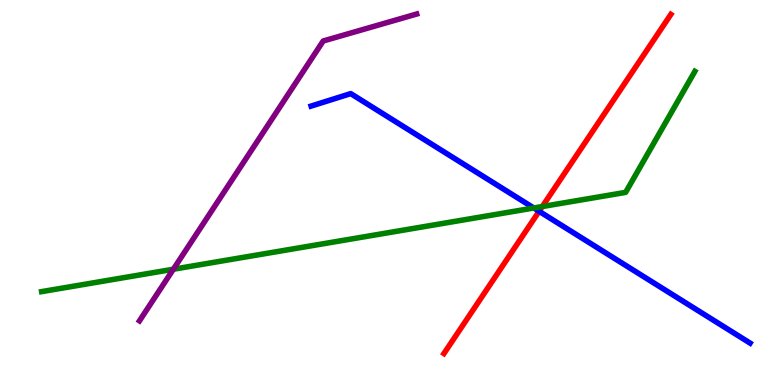[{'lines': ['blue', 'red'], 'intersections': [{'x': 6.96, 'y': 4.51}]}, {'lines': ['green', 'red'], 'intersections': [{'x': 7.0, 'y': 4.64}]}, {'lines': ['purple', 'red'], 'intersections': []}, {'lines': ['blue', 'green'], 'intersections': [{'x': 6.89, 'y': 4.6}]}, {'lines': ['blue', 'purple'], 'intersections': []}, {'lines': ['green', 'purple'], 'intersections': [{'x': 2.24, 'y': 3.01}]}]